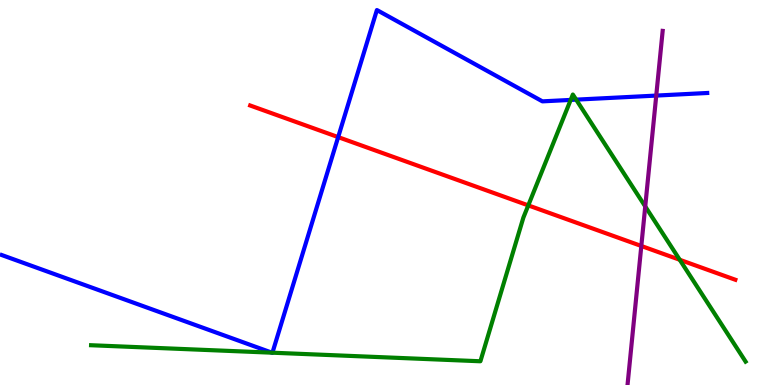[{'lines': ['blue', 'red'], 'intersections': [{'x': 4.36, 'y': 6.44}]}, {'lines': ['green', 'red'], 'intersections': [{'x': 6.82, 'y': 4.67}, {'x': 8.77, 'y': 3.25}]}, {'lines': ['purple', 'red'], 'intersections': [{'x': 8.28, 'y': 3.61}]}, {'lines': ['blue', 'green'], 'intersections': [{'x': 3.51, 'y': 0.839}, {'x': 3.52, 'y': 0.839}, {'x': 7.36, 'y': 7.4}, {'x': 7.43, 'y': 7.41}]}, {'lines': ['blue', 'purple'], 'intersections': [{'x': 8.47, 'y': 7.52}]}, {'lines': ['green', 'purple'], 'intersections': [{'x': 8.33, 'y': 4.64}]}]